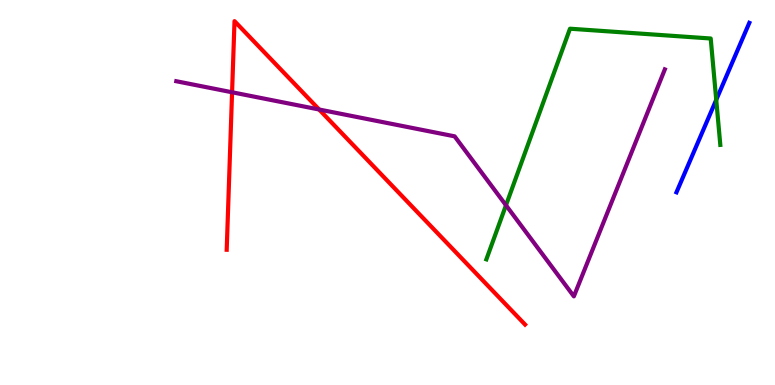[{'lines': ['blue', 'red'], 'intersections': []}, {'lines': ['green', 'red'], 'intersections': []}, {'lines': ['purple', 'red'], 'intersections': [{'x': 2.99, 'y': 7.6}, {'x': 4.12, 'y': 7.16}]}, {'lines': ['blue', 'green'], 'intersections': [{'x': 9.24, 'y': 7.41}]}, {'lines': ['blue', 'purple'], 'intersections': []}, {'lines': ['green', 'purple'], 'intersections': [{'x': 6.53, 'y': 4.67}]}]